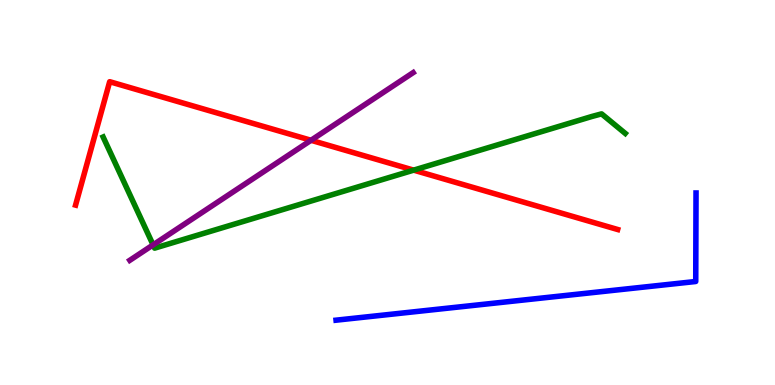[{'lines': ['blue', 'red'], 'intersections': []}, {'lines': ['green', 'red'], 'intersections': [{'x': 5.34, 'y': 5.58}]}, {'lines': ['purple', 'red'], 'intersections': [{'x': 4.01, 'y': 6.36}]}, {'lines': ['blue', 'green'], 'intersections': []}, {'lines': ['blue', 'purple'], 'intersections': []}, {'lines': ['green', 'purple'], 'intersections': [{'x': 1.98, 'y': 3.64}]}]